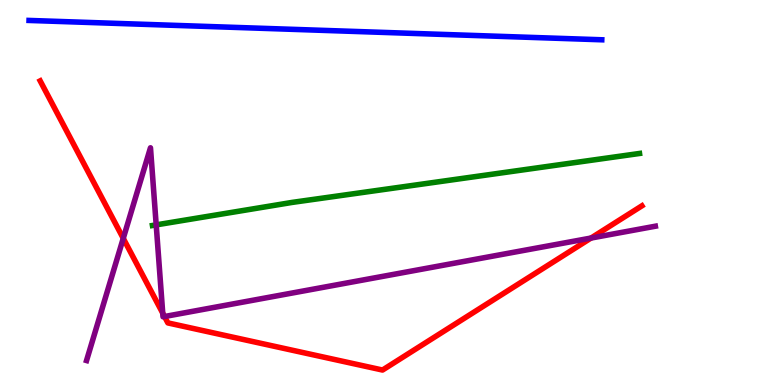[{'lines': ['blue', 'red'], 'intersections': []}, {'lines': ['green', 'red'], 'intersections': []}, {'lines': ['purple', 'red'], 'intersections': [{'x': 1.59, 'y': 3.81}, {'x': 2.1, 'y': 1.87}, {'x': 2.12, 'y': 1.78}, {'x': 7.63, 'y': 3.82}]}, {'lines': ['blue', 'green'], 'intersections': []}, {'lines': ['blue', 'purple'], 'intersections': []}, {'lines': ['green', 'purple'], 'intersections': [{'x': 2.02, 'y': 4.16}]}]